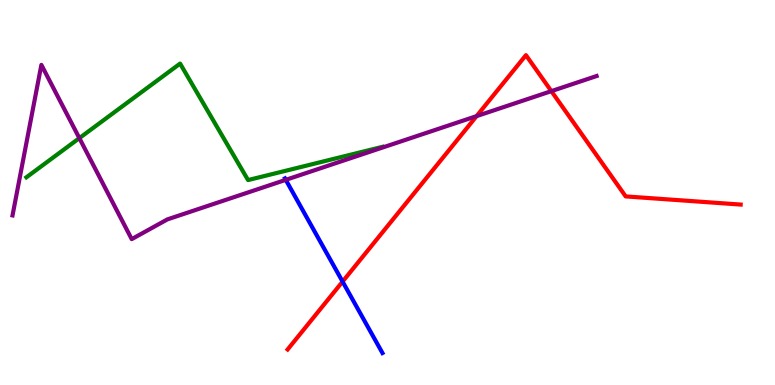[{'lines': ['blue', 'red'], 'intersections': [{'x': 4.42, 'y': 2.69}]}, {'lines': ['green', 'red'], 'intersections': []}, {'lines': ['purple', 'red'], 'intersections': [{'x': 6.15, 'y': 6.98}, {'x': 7.11, 'y': 7.63}]}, {'lines': ['blue', 'green'], 'intersections': []}, {'lines': ['blue', 'purple'], 'intersections': [{'x': 3.69, 'y': 5.33}]}, {'lines': ['green', 'purple'], 'intersections': [{'x': 1.02, 'y': 6.41}]}]